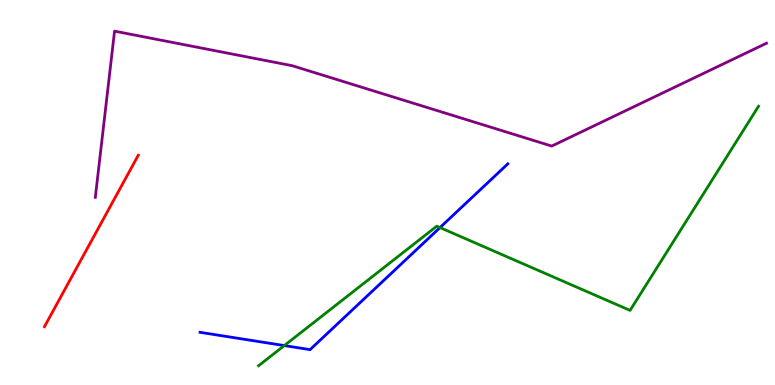[{'lines': ['blue', 'red'], 'intersections': []}, {'lines': ['green', 'red'], 'intersections': []}, {'lines': ['purple', 'red'], 'intersections': []}, {'lines': ['blue', 'green'], 'intersections': [{'x': 3.67, 'y': 1.02}, {'x': 5.68, 'y': 4.09}]}, {'lines': ['blue', 'purple'], 'intersections': []}, {'lines': ['green', 'purple'], 'intersections': []}]